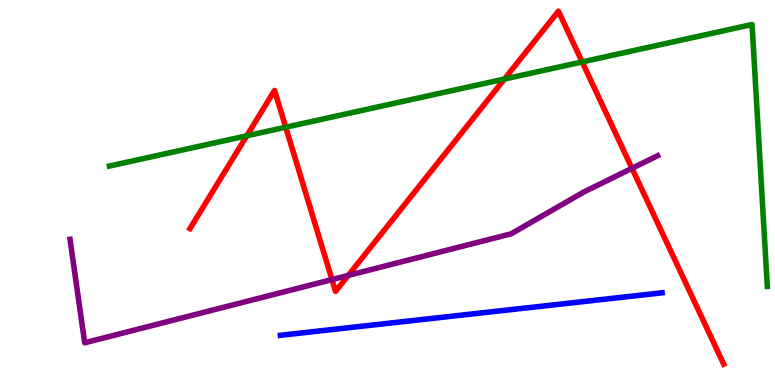[{'lines': ['blue', 'red'], 'intersections': []}, {'lines': ['green', 'red'], 'intersections': [{'x': 3.18, 'y': 6.47}, {'x': 3.69, 'y': 6.7}, {'x': 6.51, 'y': 7.95}, {'x': 7.51, 'y': 8.39}]}, {'lines': ['purple', 'red'], 'intersections': [{'x': 4.28, 'y': 2.74}, {'x': 4.49, 'y': 2.85}, {'x': 8.15, 'y': 5.63}]}, {'lines': ['blue', 'green'], 'intersections': []}, {'lines': ['blue', 'purple'], 'intersections': []}, {'lines': ['green', 'purple'], 'intersections': []}]